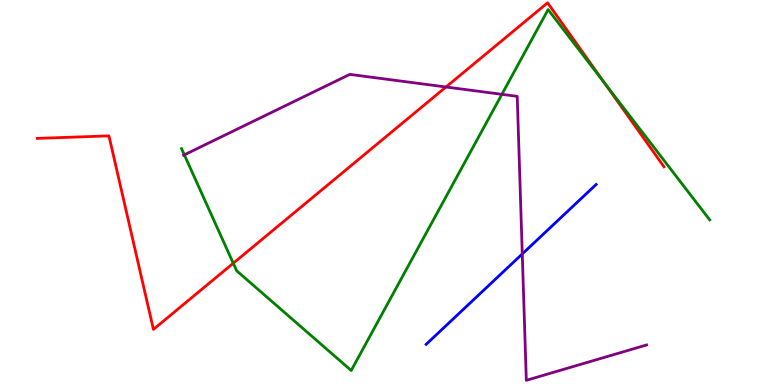[{'lines': ['blue', 'red'], 'intersections': []}, {'lines': ['green', 'red'], 'intersections': [{'x': 3.01, 'y': 3.16}, {'x': 7.8, 'y': 7.85}]}, {'lines': ['purple', 'red'], 'intersections': [{'x': 5.75, 'y': 7.74}]}, {'lines': ['blue', 'green'], 'intersections': []}, {'lines': ['blue', 'purple'], 'intersections': [{'x': 6.74, 'y': 3.4}]}, {'lines': ['green', 'purple'], 'intersections': [{'x': 2.38, 'y': 5.98}, {'x': 6.48, 'y': 7.55}]}]